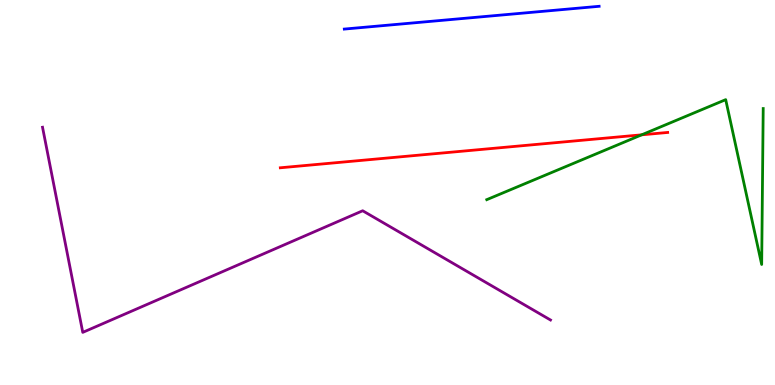[{'lines': ['blue', 'red'], 'intersections': []}, {'lines': ['green', 'red'], 'intersections': [{'x': 8.28, 'y': 6.5}]}, {'lines': ['purple', 'red'], 'intersections': []}, {'lines': ['blue', 'green'], 'intersections': []}, {'lines': ['blue', 'purple'], 'intersections': []}, {'lines': ['green', 'purple'], 'intersections': []}]